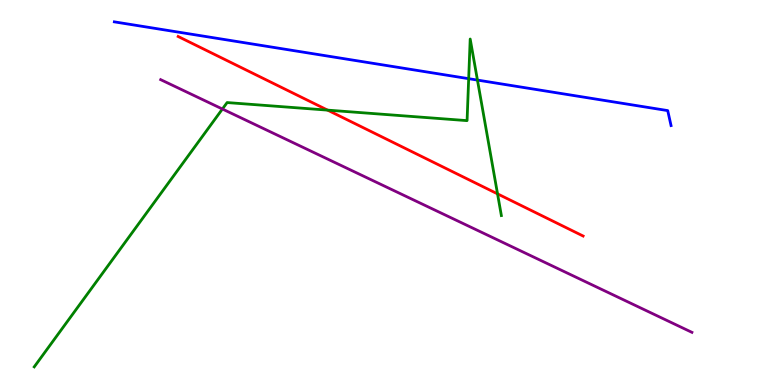[{'lines': ['blue', 'red'], 'intersections': []}, {'lines': ['green', 'red'], 'intersections': [{'x': 4.23, 'y': 7.14}, {'x': 6.42, 'y': 4.96}]}, {'lines': ['purple', 'red'], 'intersections': []}, {'lines': ['blue', 'green'], 'intersections': [{'x': 6.05, 'y': 7.96}, {'x': 6.16, 'y': 7.92}]}, {'lines': ['blue', 'purple'], 'intersections': []}, {'lines': ['green', 'purple'], 'intersections': [{'x': 2.87, 'y': 7.17}]}]